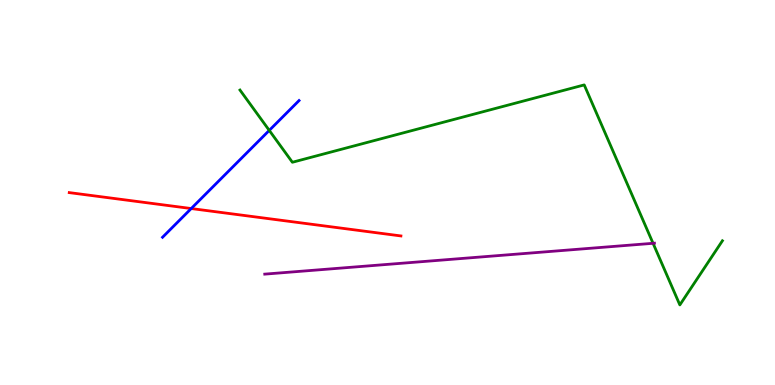[{'lines': ['blue', 'red'], 'intersections': [{'x': 2.47, 'y': 4.58}]}, {'lines': ['green', 'red'], 'intersections': []}, {'lines': ['purple', 'red'], 'intersections': []}, {'lines': ['blue', 'green'], 'intersections': [{'x': 3.47, 'y': 6.61}]}, {'lines': ['blue', 'purple'], 'intersections': []}, {'lines': ['green', 'purple'], 'intersections': [{'x': 8.43, 'y': 3.68}]}]